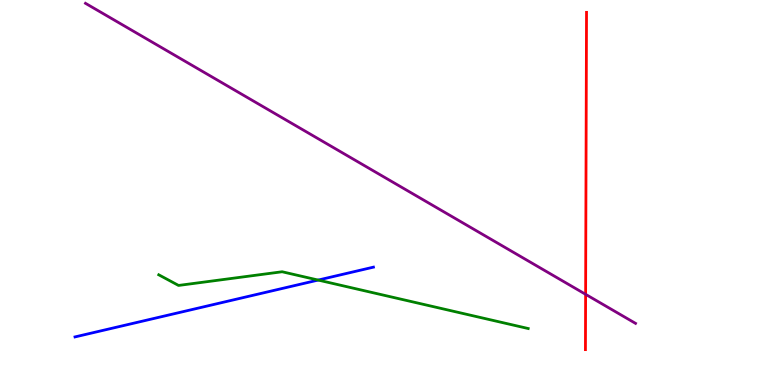[{'lines': ['blue', 'red'], 'intersections': []}, {'lines': ['green', 'red'], 'intersections': []}, {'lines': ['purple', 'red'], 'intersections': [{'x': 7.56, 'y': 2.36}]}, {'lines': ['blue', 'green'], 'intersections': [{'x': 4.11, 'y': 2.73}]}, {'lines': ['blue', 'purple'], 'intersections': []}, {'lines': ['green', 'purple'], 'intersections': []}]